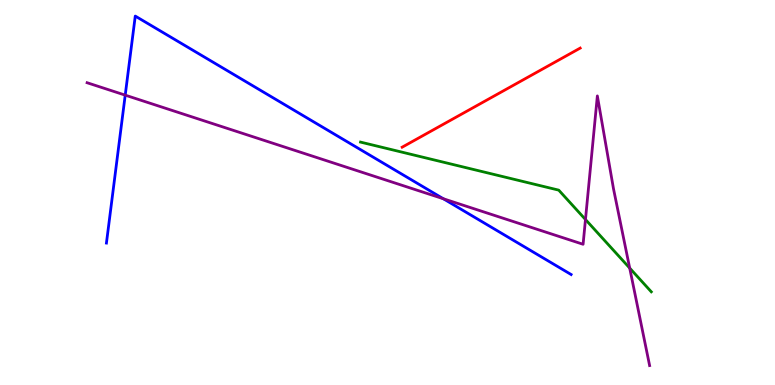[{'lines': ['blue', 'red'], 'intersections': []}, {'lines': ['green', 'red'], 'intersections': []}, {'lines': ['purple', 'red'], 'intersections': []}, {'lines': ['blue', 'green'], 'intersections': []}, {'lines': ['blue', 'purple'], 'intersections': [{'x': 1.62, 'y': 7.53}, {'x': 5.72, 'y': 4.84}]}, {'lines': ['green', 'purple'], 'intersections': [{'x': 7.55, 'y': 4.3}, {'x': 8.13, 'y': 3.04}]}]